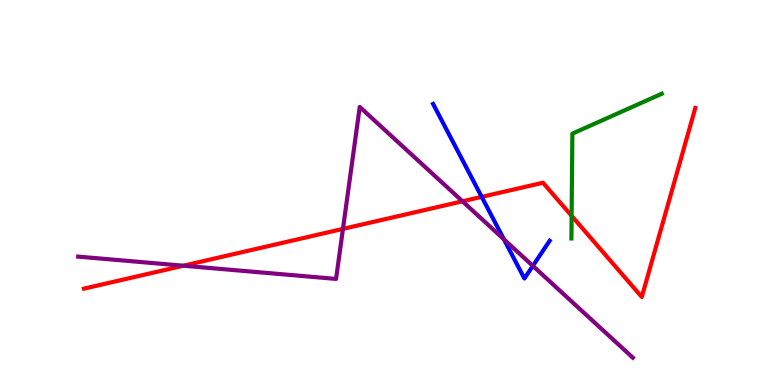[{'lines': ['blue', 'red'], 'intersections': [{'x': 6.22, 'y': 4.89}]}, {'lines': ['green', 'red'], 'intersections': [{'x': 7.38, 'y': 4.39}]}, {'lines': ['purple', 'red'], 'intersections': [{'x': 2.37, 'y': 3.1}, {'x': 4.43, 'y': 4.05}, {'x': 5.97, 'y': 4.77}]}, {'lines': ['blue', 'green'], 'intersections': []}, {'lines': ['blue', 'purple'], 'intersections': [{'x': 6.5, 'y': 3.78}, {'x': 6.88, 'y': 3.09}]}, {'lines': ['green', 'purple'], 'intersections': []}]